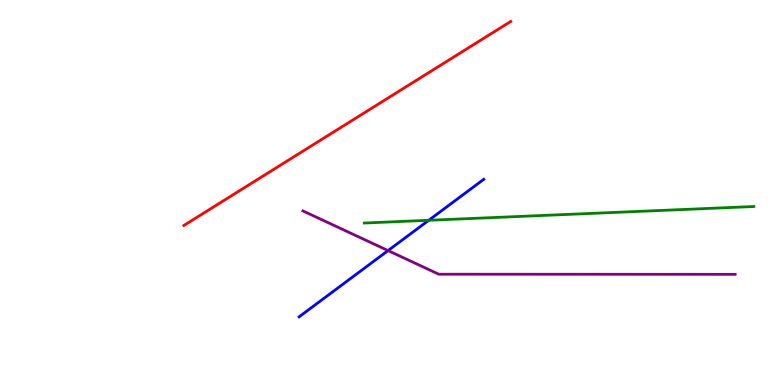[{'lines': ['blue', 'red'], 'intersections': []}, {'lines': ['green', 'red'], 'intersections': []}, {'lines': ['purple', 'red'], 'intersections': []}, {'lines': ['blue', 'green'], 'intersections': [{'x': 5.53, 'y': 4.28}]}, {'lines': ['blue', 'purple'], 'intersections': [{'x': 5.01, 'y': 3.49}]}, {'lines': ['green', 'purple'], 'intersections': []}]